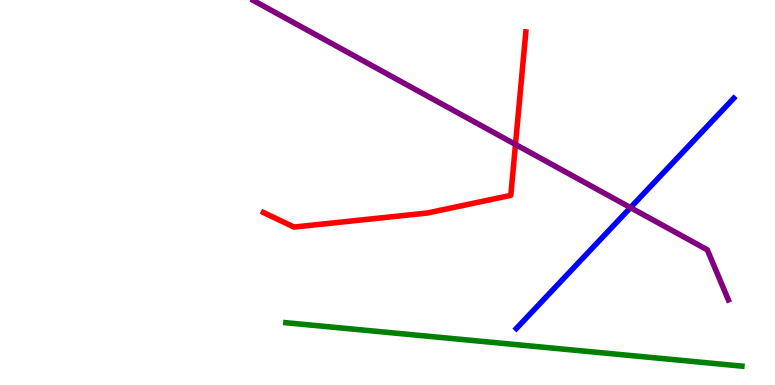[{'lines': ['blue', 'red'], 'intersections': []}, {'lines': ['green', 'red'], 'intersections': []}, {'lines': ['purple', 'red'], 'intersections': [{'x': 6.65, 'y': 6.25}]}, {'lines': ['blue', 'green'], 'intersections': []}, {'lines': ['blue', 'purple'], 'intersections': [{'x': 8.14, 'y': 4.61}]}, {'lines': ['green', 'purple'], 'intersections': []}]